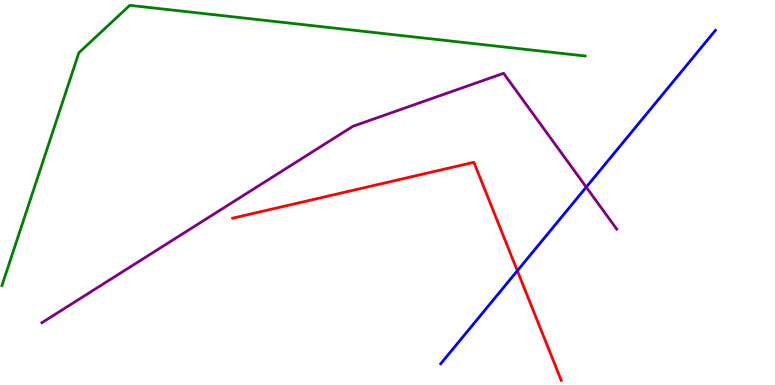[{'lines': ['blue', 'red'], 'intersections': [{'x': 6.68, 'y': 2.97}]}, {'lines': ['green', 'red'], 'intersections': []}, {'lines': ['purple', 'red'], 'intersections': []}, {'lines': ['blue', 'green'], 'intersections': []}, {'lines': ['blue', 'purple'], 'intersections': [{'x': 7.56, 'y': 5.14}]}, {'lines': ['green', 'purple'], 'intersections': []}]